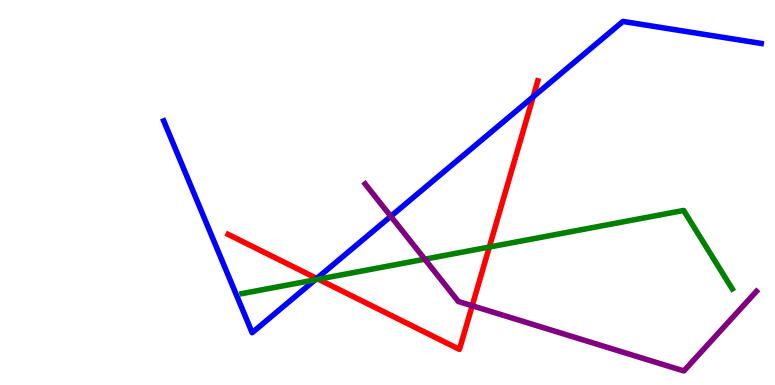[{'lines': ['blue', 'red'], 'intersections': [{'x': 4.09, 'y': 2.77}, {'x': 6.88, 'y': 7.49}]}, {'lines': ['green', 'red'], 'intersections': [{'x': 4.11, 'y': 2.75}, {'x': 6.31, 'y': 3.58}]}, {'lines': ['purple', 'red'], 'intersections': [{'x': 6.09, 'y': 2.06}]}, {'lines': ['blue', 'green'], 'intersections': [{'x': 4.07, 'y': 2.73}]}, {'lines': ['blue', 'purple'], 'intersections': [{'x': 5.04, 'y': 4.38}]}, {'lines': ['green', 'purple'], 'intersections': [{'x': 5.48, 'y': 3.27}]}]